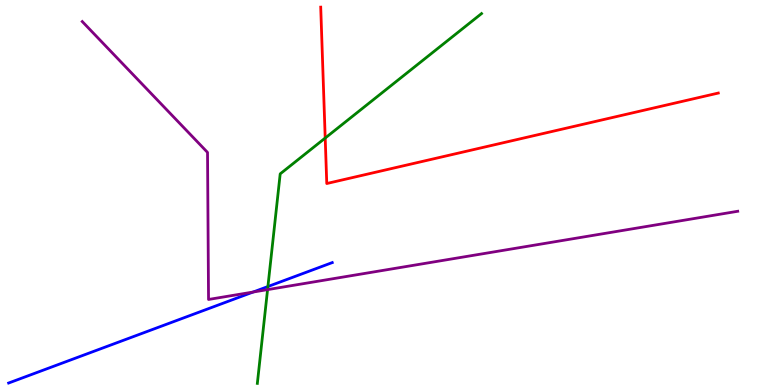[{'lines': ['blue', 'red'], 'intersections': []}, {'lines': ['green', 'red'], 'intersections': [{'x': 4.2, 'y': 6.41}]}, {'lines': ['purple', 'red'], 'intersections': []}, {'lines': ['blue', 'green'], 'intersections': [{'x': 3.46, 'y': 2.56}]}, {'lines': ['blue', 'purple'], 'intersections': [{'x': 3.27, 'y': 2.41}]}, {'lines': ['green', 'purple'], 'intersections': [{'x': 3.45, 'y': 2.48}]}]